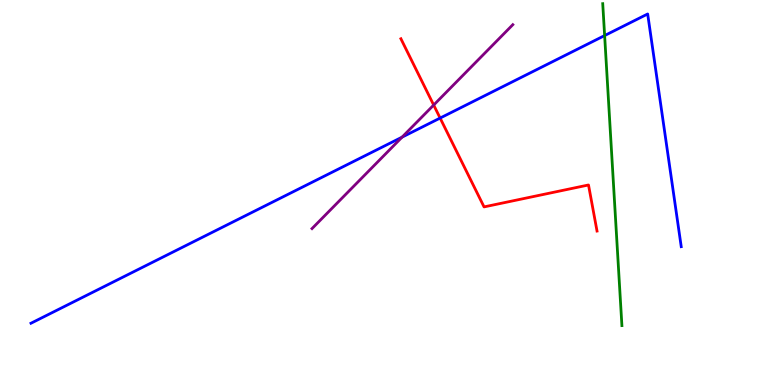[{'lines': ['blue', 'red'], 'intersections': [{'x': 5.68, 'y': 6.93}]}, {'lines': ['green', 'red'], 'intersections': []}, {'lines': ['purple', 'red'], 'intersections': [{'x': 5.6, 'y': 7.27}]}, {'lines': ['blue', 'green'], 'intersections': [{'x': 7.8, 'y': 9.08}]}, {'lines': ['blue', 'purple'], 'intersections': [{'x': 5.19, 'y': 6.44}]}, {'lines': ['green', 'purple'], 'intersections': []}]